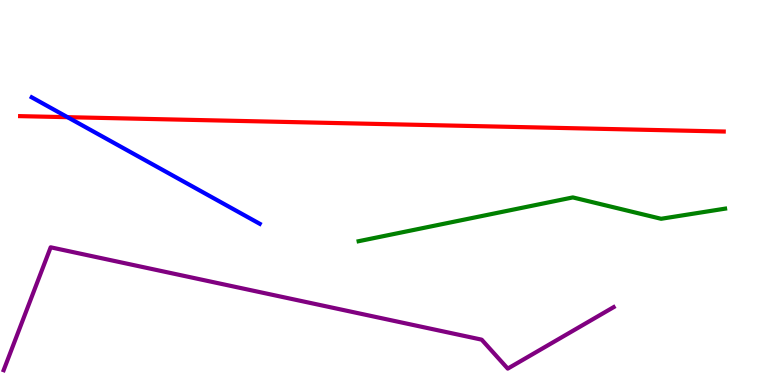[{'lines': ['blue', 'red'], 'intersections': [{'x': 0.871, 'y': 6.96}]}, {'lines': ['green', 'red'], 'intersections': []}, {'lines': ['purple', 'red'], 'intersections': []}, {'lines': ['blue', 'green'], 'intersections': []}, {'lines': ['blue', 'purple'], 'intersections': []}, {'lines': ['green', 'purple'], 'intersections': []}]